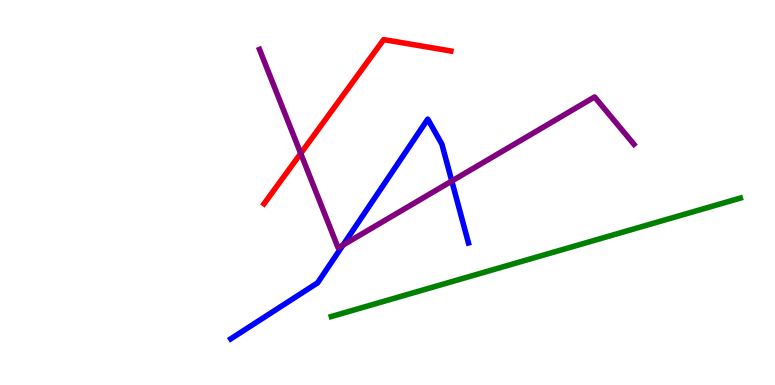[{'lines': ['blue', 'red'], 'intersections': []}, {'lines': ['green', 'red'], 'intersections': []}, {'lines': ['purple', 'red'], 'intersections': [{'x': 3.88, 'y': 6.01}]}, {'lines': ['blue', 'green'], 'intersections': []}, {'lines': ['blue', 'purple'], 'intersections': [{'x': 4.43, 'y': 3.64}, {'x': 5.83, 'y': 5.3}]}, {'lines': ['green', 'purple'], 'intersections': []}]